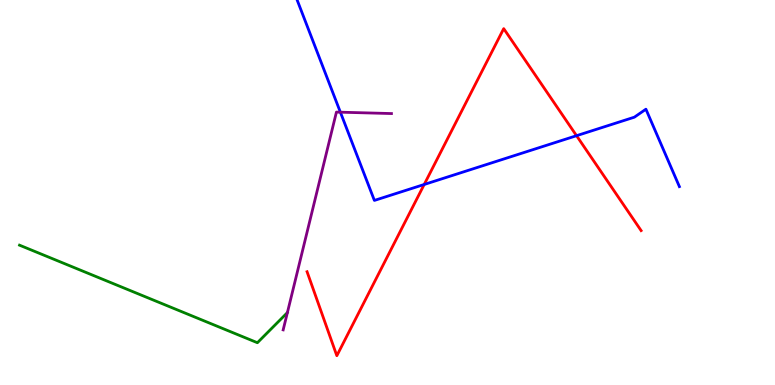[{'lines': ['blue', 'red'], 'intersections': [{'x': 5.47, 'y': 5.21}, {'x': 7.44, 'y': 6.48}]}, {'lines': ['green', 'red'], 'intersections': []}, {'lines': ['purple', 'red'], 'intersections': []}, {'lines': ['blue', 'green'], 'intersections': []}, {'lines': ['blue', 'purple'], 'intersections': [{'x': 4.39, 'y': 7.09}]}, {'lines': ['green', 'purple'], 'intersections': []}]